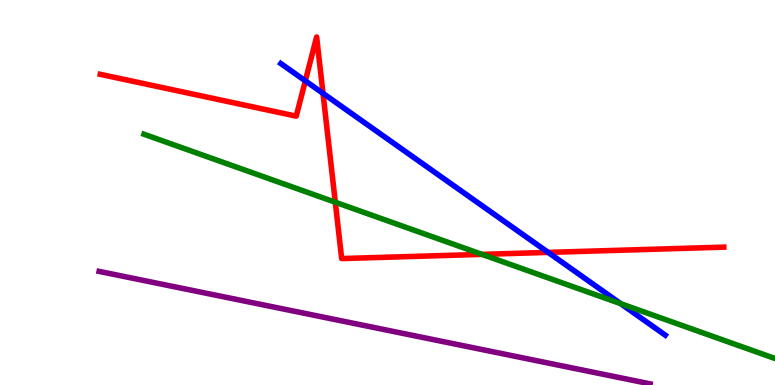[{'lines': ['blue', 'red'], 'intersections': [{'x': 3.94, 'y': 7.9}, {'x': 4.17, 'y': 7.58}, {'x': 7.07, 'y': 3.44}]}, {'lines': ['green', 'red'], 'intersections': [{'x': 4.33, 'y': 4.75}, {'x': 6.22, 'y': 3.39}]}, {'lines': ['purple', 'red'], 'intersections': []}, {'lines': ['blue', 'green'], 'intersections': [{'x': 8.01, 'y': 2.11}]}, {'lines': ['blue', 'purple'], 'intersections': []}, {'lines': ['green', 'purple'], 'intersections': []}]